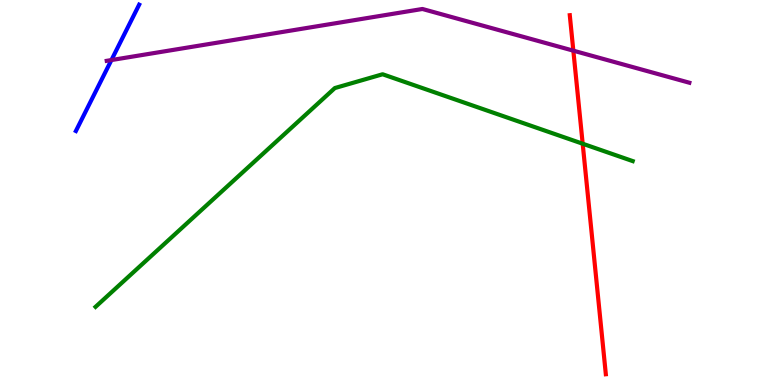[{'lines': ['blue', 'red'], 'intersections': []}, {'lines': ['green', 'red'], 'intersections': [{'x': 7.52, 'y': 6.27}]}, {'lines': ['purple', 'red'], 'intersections': [{'x': 7.4, 'y': 8.68}]}, {'lines': ['blue', 'green'], 'intersections': []}, {'lines': ['blue', 'purple'], 'intersections': [{'x': 1.44, 'y': 8.44}]}, {'lines': ['green', 'purple'], 'intersections': []}]